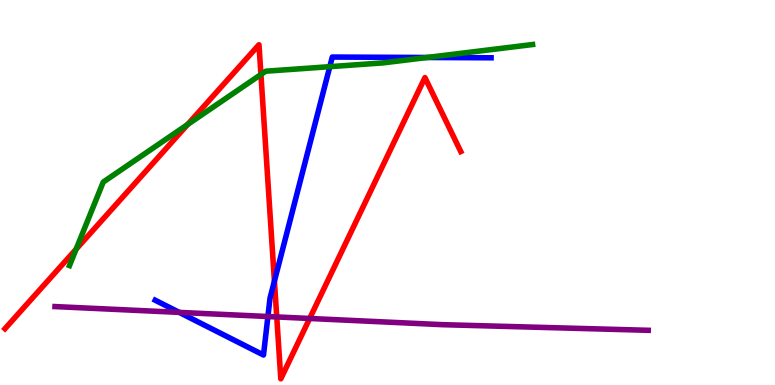[{'lines': ['blue', 'red'], 'intersections': [{'x': 3.54, 'y': 2.7}]}, {'lines': ['green', 'red'], 'intersections': [{'x': 0.982, 'y': 3.53}, {'x': 2.42, 'y': 6.77}, {'x': 3.37, 'y': 8.07}]}, {'lines': ['purple', 'red'], 'intersections': [{'x': 3.57, 'y': 1.77}, {'x': 4.0, 'y': 1.73}]}, {'lines': ['blue', 'green'], 'intersections': [{'x': 4.26, 'y': 8.27}, {'x': 5.51, 'y': 8.51}]}, {'lines': ['blue', 'purple'], 'intersections': [{'x': 2.31, 'y': 1.89}, {'x': 3.46, 'y': 1.78}]}, {'lines': ['green', 'purple'], 'intersections': []}]